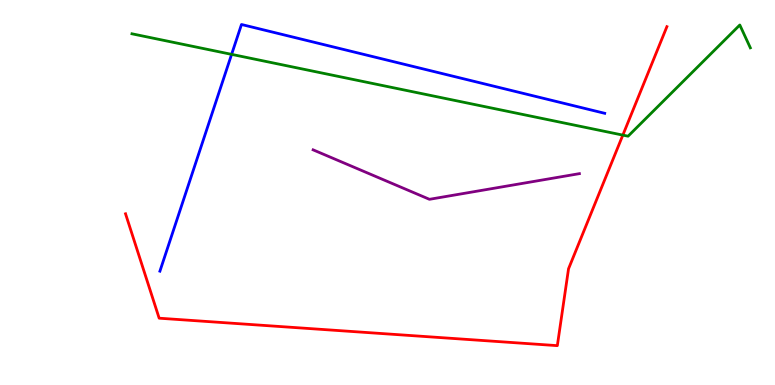[{'lines': ['blue', 'red'], 'intersections': []}, {'lines': ['green', 'red'], 'intersections': [{'x': 8.04, 'y': 6.49}]}, {'lines': ['purple', 'red'], 'intersections': []}, {'lines': ['blue', 'green'], 'intersections': [{'x': 2.99, 'y': 8.59}]}, {'lines': ['blue', 'purple'], 'intersections': []}, {'lines': ['green', 'purple'], 'intersections': []}]